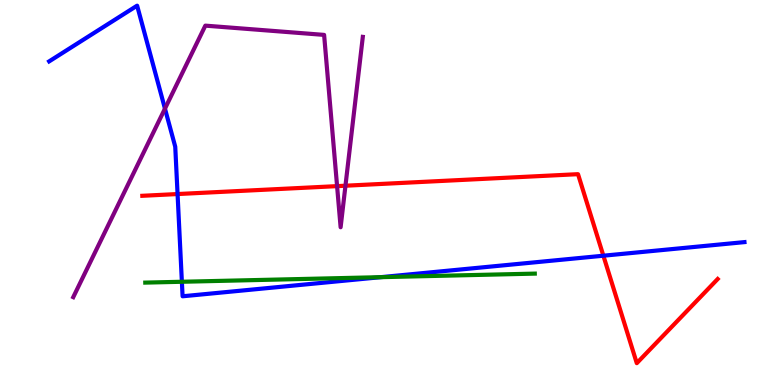[{'lines': ['blue', 'red'], 'intersections': [{'x': 2.29, 'y': 4.96}, {'x': 7.79, 'y': 3.36}]}, {'lines': ['green', 'red'], 'intersections': []}, {'lines': ['purple', 'red'], 'intersections': [{'x': 4.35, 'y': 5.17}, {'x': 4.46, 'y': 5.18}]}, {'lines': ['blue', 'green'], 'intersections': [{'x': 2.35, 'y': 2.68}, {'x': 4.91, 'y': 2.8}]}, {'lines': ['blue', 'purple'], 'intersections': [{'x': 2.13, 'y': 7.18}]}, {'lines': ['green', 'purple'], 'intersections': []}]